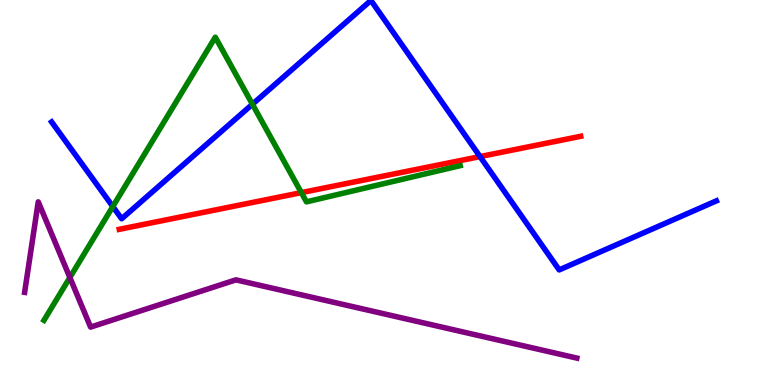[{'lines': ['blue', 'red'], 'intersections': [{'x': 6.19, 'y': 5.93}]}, {'lines': ['green', 'red'], 'intersections': [{'x': 3.89, 'y': 5.0}]}, {'lines': ['purple', 'red'], 'intersections': []}, {'lines': ['blue', 'green'], 'intersections': [{'x': 1.46, 'y': 4.64}, {'x': 3.26, 'y': 7.29}]}, {'lines': ['blue', 'purple'], 'intersections': []}, {'lines': ['green', 'purple'], 'intersections': [{'x': 0.902, 'y': 2.79}]}]